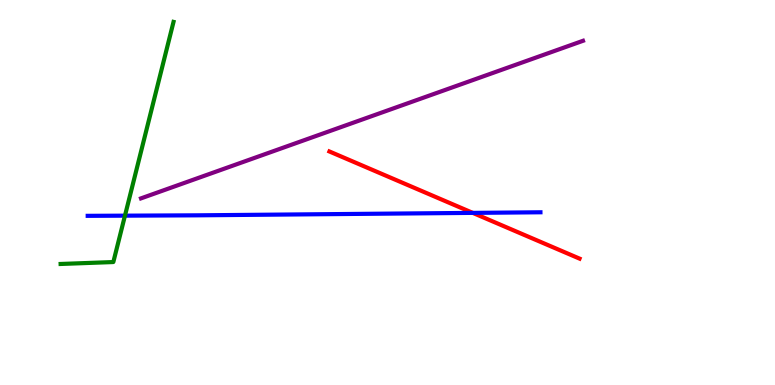[{'lines': ['blue', 'red'], 'intersections': [{'x': 6.1, 'y': 4.47}]}, {'lines': ['green', 'red'], 'intersections': []}, {'lines': ['purple', 'red'], 'intersections': []}, {'lines': ['blue', 'green'], 'intersections': [{'x': 1.61, 'y': 4.4}]}, {'lines': ['blue', 'purple'], 'intersections': []}, {'lines': ['green', 'purple'], 'intersections': []}]